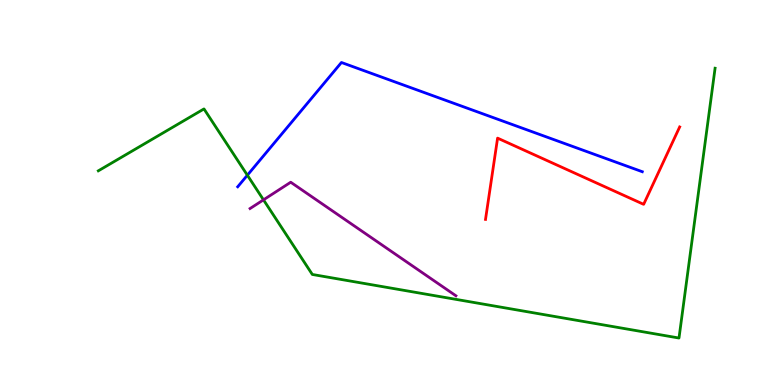[{'lines': ['blue', 'red'], 'intersections': []}, {'lines': ['green', 'red'], 'intersections': []}, {'lines': ['purple', 'red'], 'intersections': []}, {'lines': ['blue', 'green'], 'intersections': [{'x': 3.19, 'y': 5.45}]}, {'lines': ['blue', 'purple'], 'intersections': []}, {'lines': ['green', 'purple'], 'intersections': [{'x': 3.4, 'y': 4.81}]}]